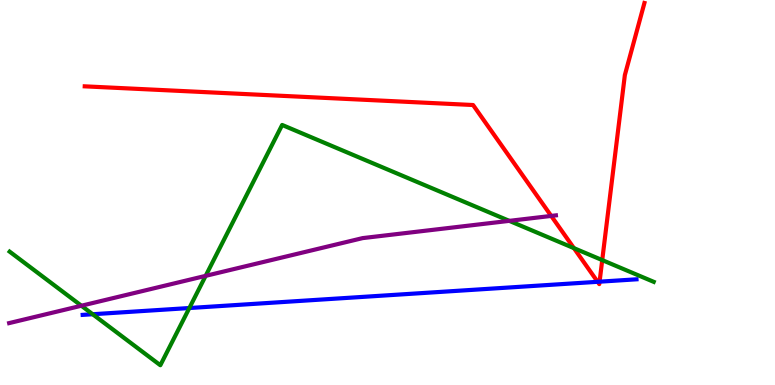[{'lines': ['blue', 'red'], 'intersections': [{'x': 7.71, 'y': 2.68}, {'x': 7.74, 'y': 2.68}]}, {'lines': ['green', 'red'], 'intersections': [{'x': 7.41, 'y': 3.55}, {'x': 7.77, 'y': 3.24}]}, {'lines': ['purple', 'red'], 'intersections': [{'x': 7.11, 'y': 4.39}]}, {'lines': ['blue', 'green'], 'intersections': [{'x': 1.2, 'y': 1.84}, {'x': 2.44, 'y': 2.0}]}, {'lines': ['blue', 'purple'], 'intersections': []}, {'lines': ['green', 'purple'], 'intersections': [{'x': 1.05, 'y': 2.06}, {'x': 2.65, 'y': 2.83}, {'x': 6.57, 'y': 4.26}]}]